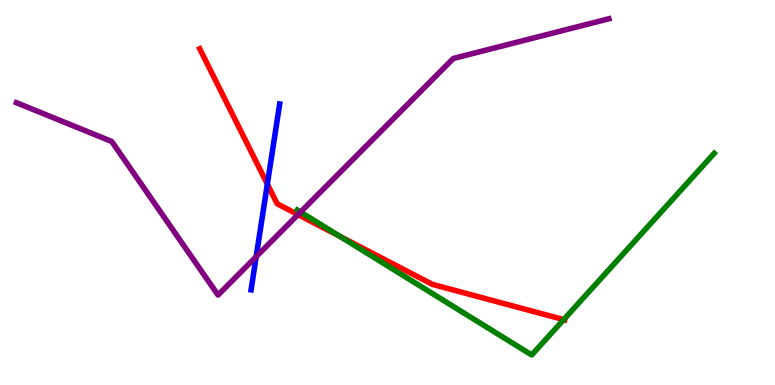[{'lines': ['blue', 'red'], 'intersections': [{'x': 3.45, 'y': 5.22}]}, {'lines': ['green', 'red'], 'intersections': [{'x': 4.38, 'y': 3.86}, {'x': 7.27, 'y': 1.7}]}, {'lines': ['purple', 'red'], 'intersections': [{'x': 3.85, 'y': 4.43}]}, {'lines': ['blue', 'green'], 'intersections': []}, {'lines': ['blue', 'purple'], 'intersections': [{'x': 3.31, 'y': 3.33}]}, {'lines': ['green', 'purple'], 'intersections': [{'x': 3.88, 'y': 4.49}]}]